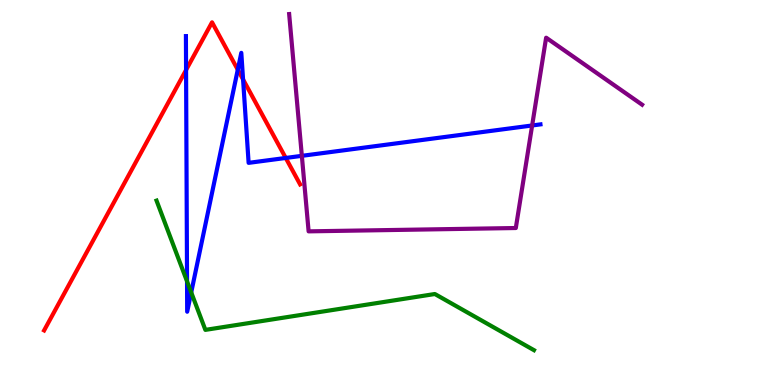[{'lines': ['blue', 'red'], 'intersections': [{'x': 2.4, 'y': 8.18}, {'x': 3.07, 'y': 8.19}, {'x': 3.14, 'y': 7.94}, {'x': 3.69, 'y': 5.9}]}, {'lines': ['green', 'red'], 'intersections': []}, {'lines': ['purple', 'red'], 'intersections': []}, {'lines': ['blue', 'green'], 'intersections': [{'x': 2.41, 'y': 2.69}, {'x': 2.47, 'y': 2.4}]}, {'lines': ['blue', 'purple'], 'intersections': [{'x': 3.89, 'y': 5.95}, {'x': 6.87, 'y': 6.74}]}, {'lines': ['green', 'purple'], 'intersections': []}]